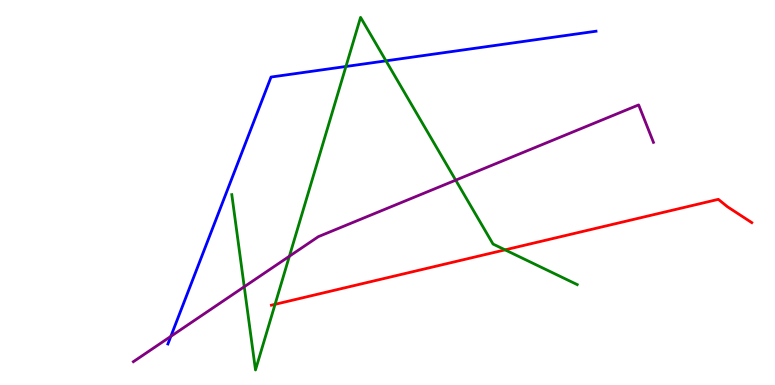[{'lines': ['blue', 'red'], 'intersections': []}, {'lines': ['green', 'red'], 'intersections': [{'x': 3.55, 'y': 2.1}, {'x': 6.52, 'y': 3.51}]}, {'lines': ['purple', 'red'], 'intersections': []}, {'lines': ['blue', 'green'], 'intersections': [{'x': 4.46, 'y': 8.27}, {'x': 4.98, 'y': 8.42}]}, {'lines': ['blue', 'purple'], 'intersections': [{'x': 2.2, 'y': 1.26}]}, {'lines': ['green', 'purple'], 'intersections': [{'x': 3.15, 'y': 2.55}, {'x': 3.73, 'y': 3.34}, {'x': 5.88, 'y': 5.32}]}]